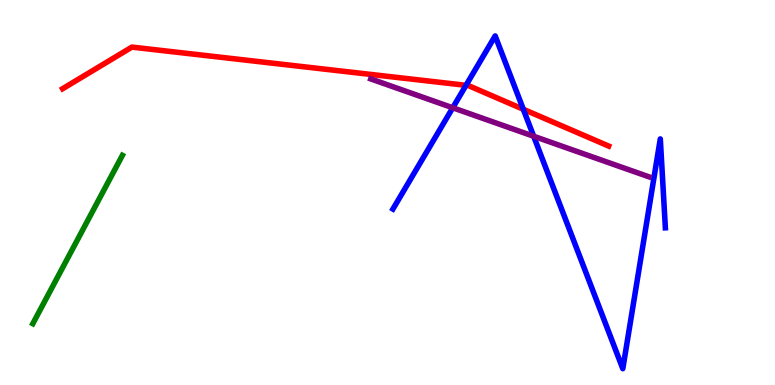[{'lines': ['blue', 'red'], 'intersections': [{'x': 6.01, 'y': 7.78}, {'x': 6.75, 'y': 7.16}]}, {'lines': ['green', 'red'], 'intersections': []}, {'lines': ['purple', 'red'], 'intersections': []}, {'lines': ['blue', 'green'], 'intersections': []}, {'lines': ['blue', 'purple'], 'intersections': [{'x': 5.84, 'y': 7.2}, {'x': 6.89, 'y': 6.46}]}, {'lines': ['green', 'purple'], 'intersections': []}]